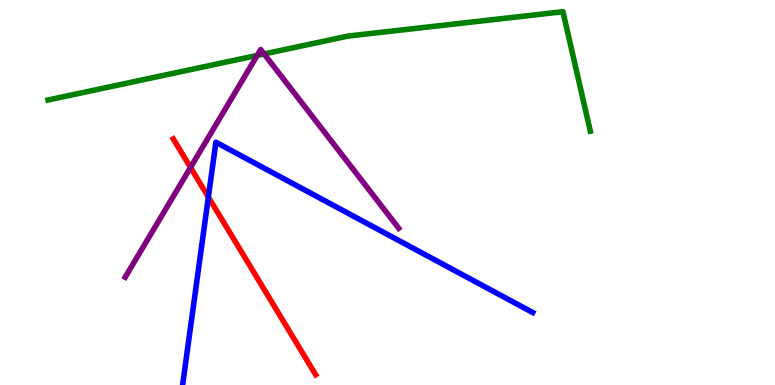[{'lines': ['blue', 'red'], 'intersections': [{'x': 2.69, 'y': 4.88}]}, {'lines': ['green', 'red'], 'intersections': []}, {'lines': ['purple', 'red'], 'intersections': [{'x': 2.46, 'y': 5.65}]}, {'lines': ['blue', 'green'], 'intersections': []}, {'lines': ['blue', 'purple'], 'intersections': []}, {'lines': ['green', 'purple'], 'intersections': [{'x': 3.32, 'y': 8.56}, {'x': 3.41, 'y': 8.6}]}]